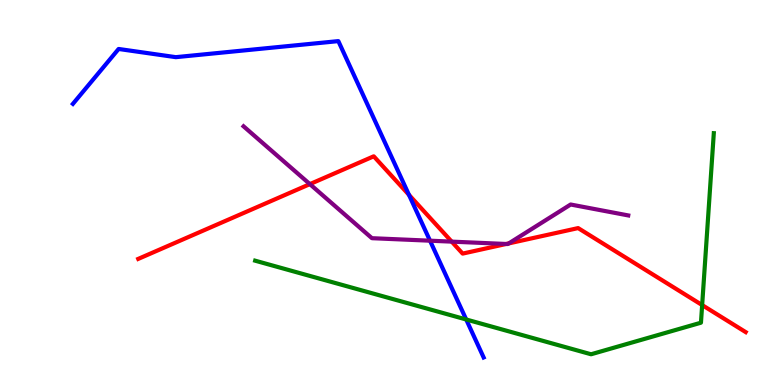[{'lines': ['blue', 'red'], 'intersections': [{'x': 5.28, 'y': 4.94}]}, {'lines': ['green', 'red'], 'intersections': [{'x': 9.06, 'y': 2.08}]}, {'lines': ['purple', 'red'], 'intersections': [{'x': 4.0, 'y': 5.22}, {'x': 5.83, 'y': 3.72}, {'x': 6.53, 'y': 3.66}, {'x': 6.56, 'y': 3.68}]}, {'lines': ['blue', 'green'], 'intersections': [{'x': 6.02, 'y': 1.7}]}, {'lines': ['blue', 'purple'], 'intersections': [{'x': 5.55, 'y': 3.75}]}, {'lines': ['green', 'purple'], 'intersections': []}]